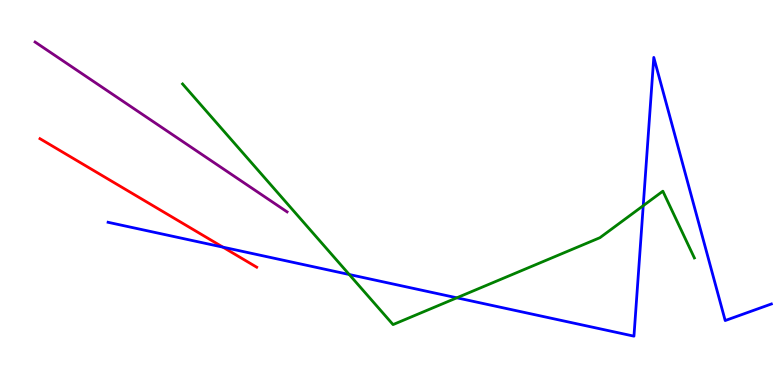[{'lines': ['blue', 'red'], 'intersections': [{'x': 2.88, 'y': 3.58}]}, {'lines': ['green', 'red'], 'intersections': []}, {'lines': ['purple', 'red'], 'intersections': []}, {'lines': ['blue', 'green'], 'intersections': [{'x': 4.51, 'y': 2.87}, {'x': 5.89, 'y': 2.26}, {'x': 8.3, 'y': 4.66}]}, {'lines': ['blue', 'purple'], 'intersections': []}, {'lines': ['green', 'purple'], 'intersections': []}]